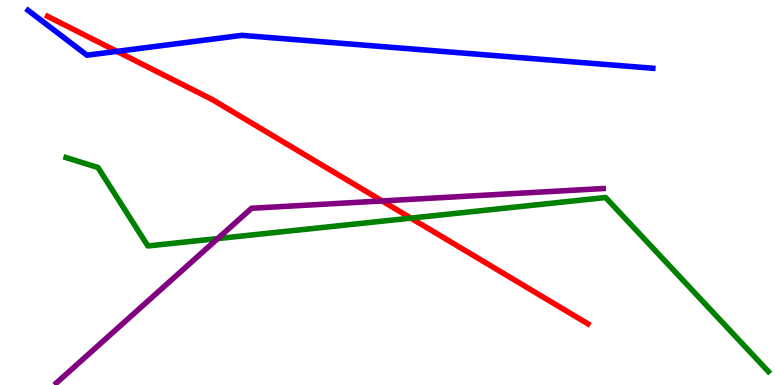[{'lines': ['blue', 'red'], 'intersections': [{'x': 1.51, 'y': 8.67}]}, {'lines': ['green', 'red'], 'intersections': [{'x': 5.3, 'y': 4.33}]}, {'lines': ['purple', 'red'], 'intersections': [{'x': 4.93, 'y': 4.78}]}, {'lines': ['blue', 'green'], 'intersections': []}, {'lines': ['blue', 'purple'], 'intersections': []}, {'lines': ['green', 'purple'], 'intersections': [{'x': 2.81, 'y': 3.8}]}]